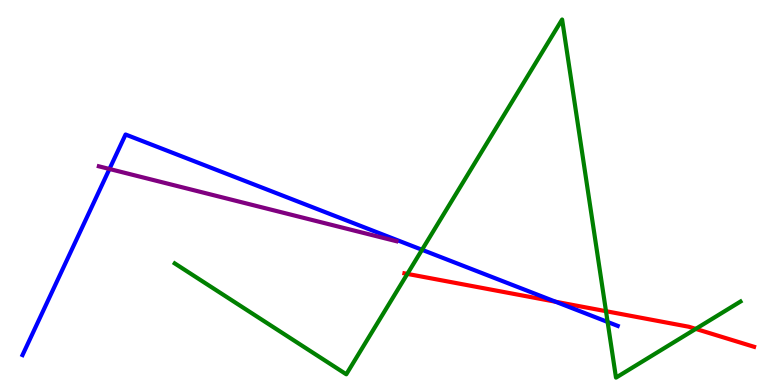[{'lines': ['blue', 'red'], 'intersections': [{'x': 7.17, 'y': 2.16}]}, {'lines': ['green', 'red'], 'intersections': [{'x': 5.26, 'y': 2.89}, {'x': 7.82, 'y': 1.92}, {'x': 8.98, 'y': 1.46}]}, {'lines': ['purple', 'red'], 'intersections': []}, {'lines': ['blue', 'green'], 'intersections': [{'x': 5.45, 'y': 3.51}, {'x': 7.84, 'y': 1.64}]}, {'lines': ['blue', 'purple'], 'intersections': [{'x': 1.41, 'y': 5.61}]}, {'lines': ['green', 'purple'], 'intersections': []}]